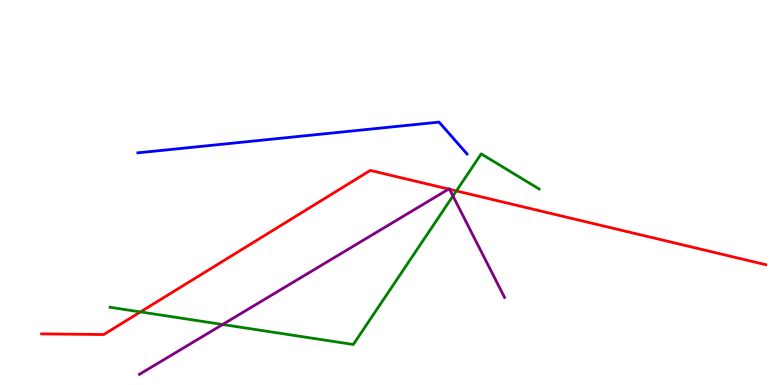[{'lines': ['blue', 'red'], 'intersections': []}, {'lines': ['green', 'red'], 'intersections': [{'x': 1.81, 'y': 1.9}, {'x': 5.89, 'y': 5.04}]}, {'lines': ['purple', 'red'], 'intersections': [{'x': 5.79, 'y': 5.09}, {'x': 5.8, 'y': 5.08}]}, {'lines': ['blue', 'green'], 'intersections': []}, {'lines': ['blue', 'purple'], 'intersections': []}, {'lines': ['green', 'purple'], 'intersections': [{'x': 2.87, 'y': 1.57}, {'x': 5.84, 'y': 4.91}]}]